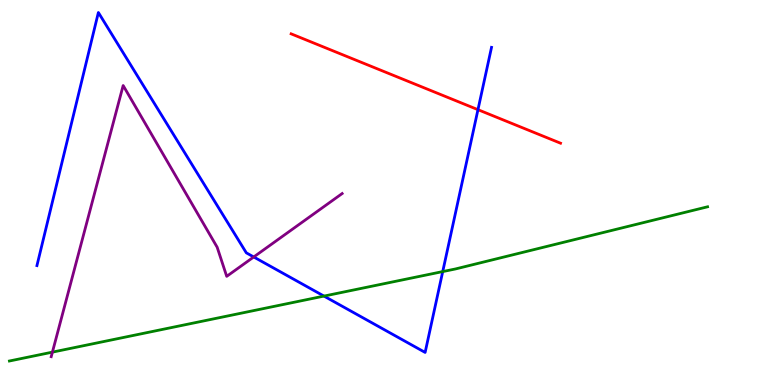[{'lines': ['blue', 'red'], 'intersections': [{'x': 6.17, 'y': 7.15}]}, {'lines': ['green', 'red'], 'intersections': []}, {'lines': ['purple', 'red'], 'intersections': []}, {'lines': ['blue', 'green'], 'intersections': [{'x': 4.18, 'y': 2.31}, {'x': 5.71, 'y': 2.95}]}, {'lines': ['blue', 'purple'], 'intersections': [{'x': 3.27, 'y': 3.33}]}, {'lines': ['green', 'purple'], 'intersections': [{'x': 0.676, 'y': 0.854}]}]